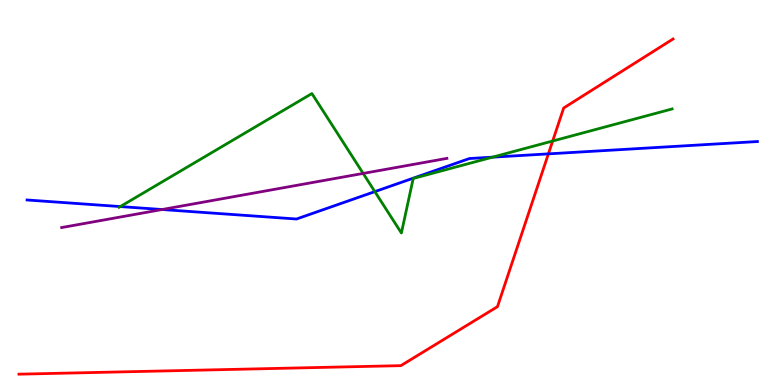[{'lines': ['blue', 'red'], 'intersections': [{'x': 7.08, 'y': 6.0}]}, {'lines': ['green', 'red'], 'intersections': [{'x': 7.13, 'y': 6.34}]}, {'lines': ['purple', 'red'], 'intersections': []}, {'lines': ['blue', 'green'], 'intersections': [{'x': 1.55, 'y': 4.63}, {'x': 4.84, 'y': 5.02}, {'x': 6.36, 'y': 5.92}]}, {'lines': ['blue', 'purple'], 'intersections': [{'x': 2.09, 'y': 4.56}]}, {'lines': ['green', 'purple'], 'intersections': [{'x': 4.69, 'y': 5.5}]}]